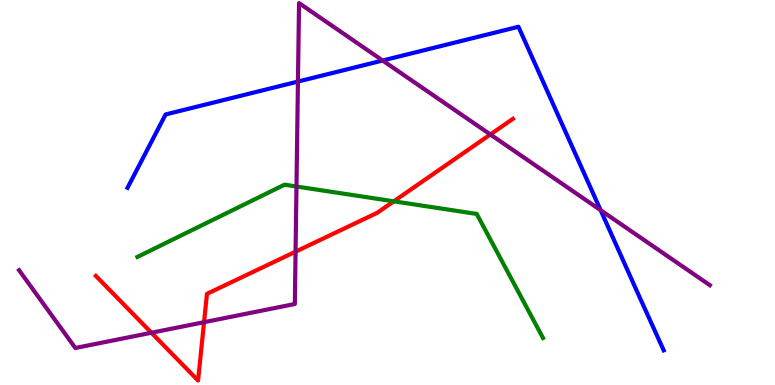[{'lines': ['blue', 'red'], 'intersections': []}, {'lines': ['green', 'red'], 'intersections': [{'x': 5.08, 'y': 4.77}]}, {'lines': ['purple', 'red'], 'intersections': [{'x': 1.95, 'y': 1.36}, {'x': 2.63, 'y': 1.63}, {'x': 3.81, 'y': 3.46}, {'x': 6.33, 'y': 6.51}]}, {'lines': ['blue', 'green'], 'intersections': []}, {'lines': ['blue', 'purple'], 'intersections': [{'x': 3.84, 'y': 7.88}, {'x': 4.94, 'y': 8.43}, {'x': 7.75, 'y': 4.54}]}, {'lines': ['green', 'purple'], 'intersections': [{'x': 3.83, 'y': 5.16}]}]